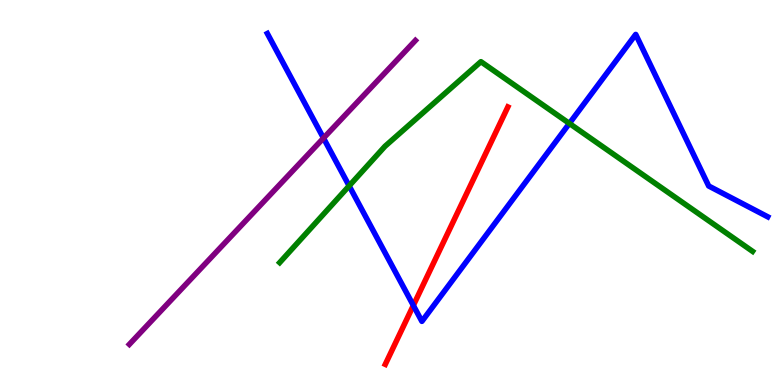[{'lines': ['blue', 'red'], 'intersections': [{'x': 5.33, 'y': 2.07}]}, {'lines': ['green', 'red'], 'intersections': []}, {'lines': ['purple', 'red'], 'intersections': []}, {'lines': ['blue', 'green'], 'intersections': [{'x': 4.51, 'y': 5.17}, {'x': 7.35, 'y': 6.79}]}, {'lines': ['blue', 'purple'], 'intersections': [{'x': 4.17, 'y': 6.41}]}, {'lines': ['green', 'purple'], 'intersections': []}]